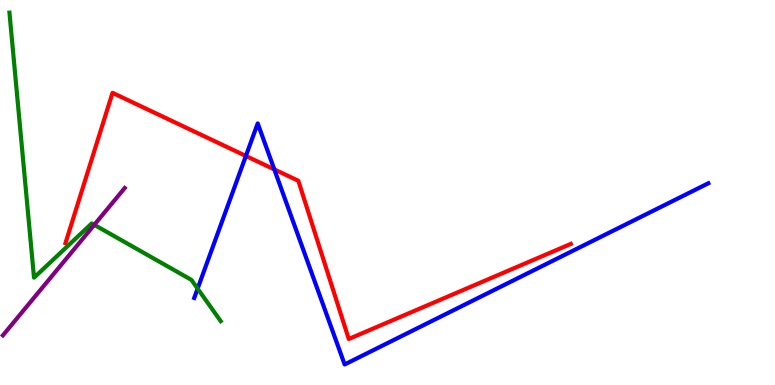[{'lines': ['blue', 'red'], 'intersections': [{'x': 3.17, 'y': 5.95}, {'x': 3.54, 'y': 5.6}]}, {'lines': ['green', 'red'], 'intersections': []}, {'lines': ['purple', 'red'], 'intersections': []}, {'lines': ['blue', 'green'], 'intersections': [{'x': 2.55, 'y': 2.5}]}, {'lines': ['blue', 'purple'], 'intersections': []}, {'lines': ['green', 'purple'], 'intersections': [{'x': 1.22, 'y': 4.16}]}]